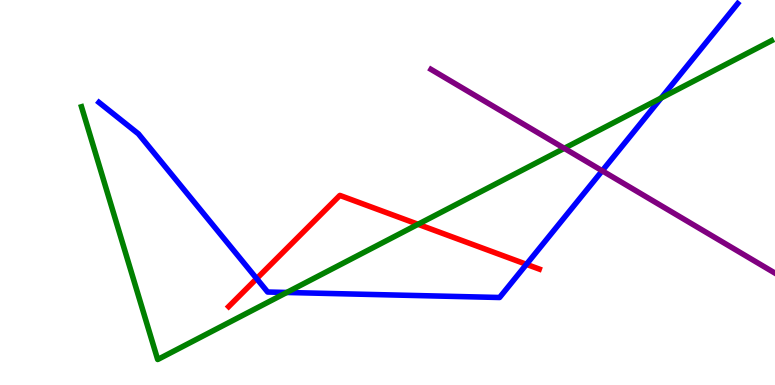[{'lines': ['blue', 'red'], 'intersections': [{'x': 3.31, 'y': 2.76}, {'x': 6.79, 'y': 3.13}]}, {'lines': ['green', 'red'], 'intersections': [{'x': 5.39, 'y': 4.17}]}, {'lines': ['purple', 'red'], 'intersections': []}, {'lines': ['blue', 'green'], 'intersections': [{'x': 3.7, 'y': 2.4}, {'x': 8.53, 'y': 7.45}]}, {'lines': ['blue', 'purple'], 'intersections': [{'x': 7.77, 'y': 5.56}]}, {'lines': ['green', 'purple'], 'intersections': [{'x': 7.28, 'y': 6.15}]}]